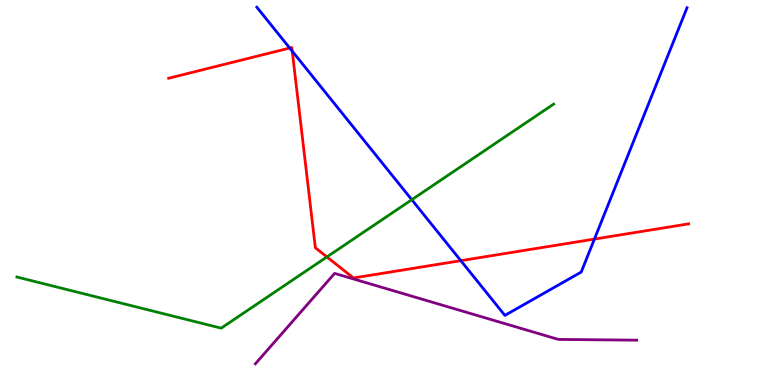[{'lines': ['blue', 'red'], 'intersections': [{'x': 3.74, 'y': 8.75}, {'x': 3.77, 'y': 8.67}, {'x': 5.95, 'y': 3.23}, {'x': 7.67, 'y': 3.79}]}, {'lines': ['green', 'red'], 'intersections': [{'x': 4.22, 'y': 3.33}]}, {'lines': ['purple', 'red'], 'intersections': []}, {'lines': ['blue', 'green'], 'intersections': [{'x': 5.31, 'y': 4.81}]}, {'lines': ['blue', 'purple'], 'intersections': []}, {'lines': ['green', 'purple'], 'intersections': []}]